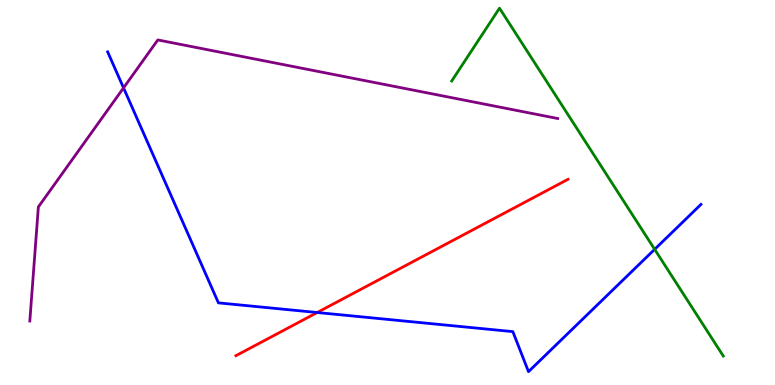[{'lines': ['blue', 'red'], 'intersections': [{'x': 4.09, 'y': 1.88}]}, {'lines': ['green', 'red'], 'intersections': []}, {'lines': ['purple', 'red'], 'intersections': []}, {'lines': ['blue', 'green'], 'intersections': [{'x': 8.45, 'y': 3.52}]}, {'lines': ['blue', 'purple'], 'intersections': [{'x': 1.59, 'y': 7.72}]}, {'lines': ['green', 'purple'], 'intersections': []}]